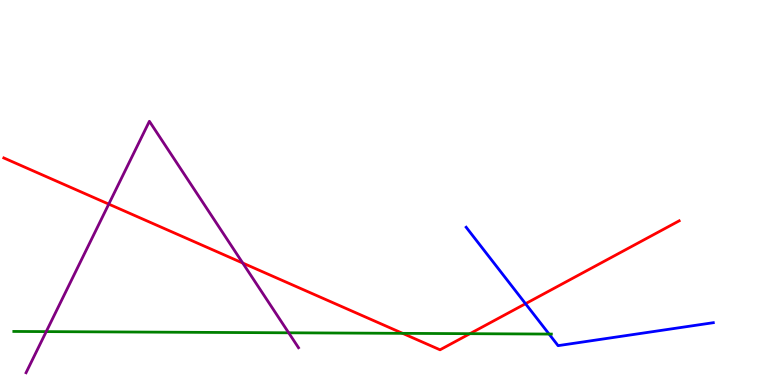[{'lines': ['blue', 'red'], 'intersections': [{'x': 6.78, 'y': 2.11}]}, {'lines': ['green', 'red'], 'intersections': [{'x': 5.2, 'y': 1.34}, {'x': 6.06, 'y': 1.33}]}, {'lines': ['purple', 'red'], 'intersections': [{'x': 1.4, 'y': 4.7}, {'x': 3.13, 'y': 3.17}]}, {'lines': ['blue', 'green'], 'intersections': [{'x': 7.08, 'y': 1.32}]}, {'lines': ['blue', 'purple'], 'intersections': []}, {'lines': ['green', 'purple'], 'intersections': [{'x': 0.596, 'y': 1.39}, {'x': 3.72, 'y': 1.36}]}]